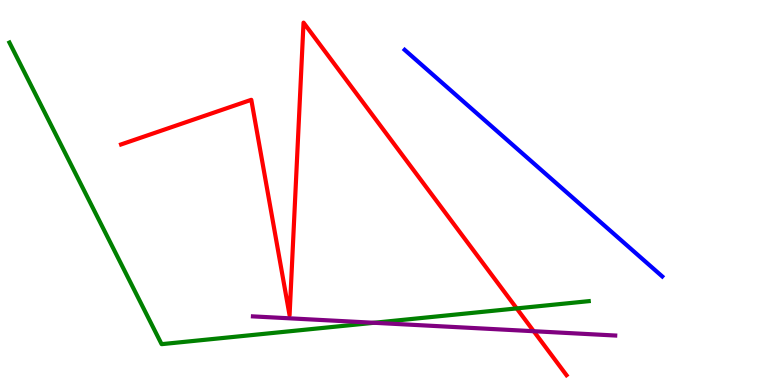[{'lines': ['blue', 'red'], 'intersections': []}, {'lines': ['green', 'red'], 'intersections': [{'x': 6.67, 'y': 1.99}]}, {'lines': ['purple', 'red'], 'intersections': [{'x': 6.89, 'y': 1.4}]}, {'lines': ['blue', 'green'], 'intersections': []}, {'lines': ['blue', 'purple'], 'intersections': []}, {'lines': ['green', 'purple'], 'intersections': [{'x': 4.83, 'y': 1.62}]}]